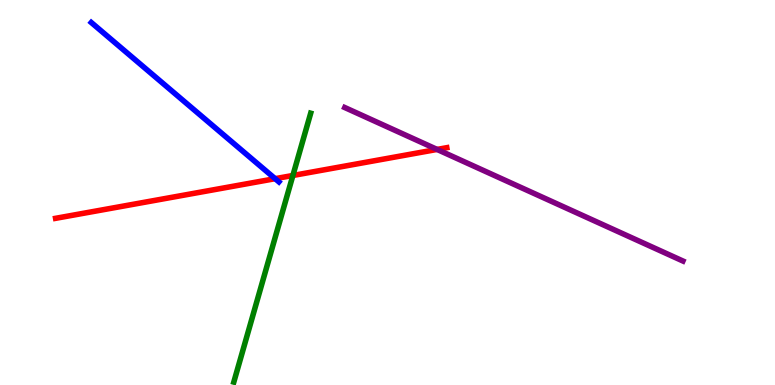[{'lines': ['blue', 'red'], 'intersections': [{'x': 3.55, 'y': 5.36}]}, {'lines': ['green', 'red'], 'intersections': [{'x': 3.78, 'y': 5.44}]}, {'lines': ['purple', 'red'], 'intersections': [{'x': 5.64, 'y': 6.12}]}, {'lines': ['blue', 'green'], 'intersections': []}, {'lines': ['blue', 'purple'], 'intersections': []}, {'lines': ['green', 'purple'], 'intersections': []}]